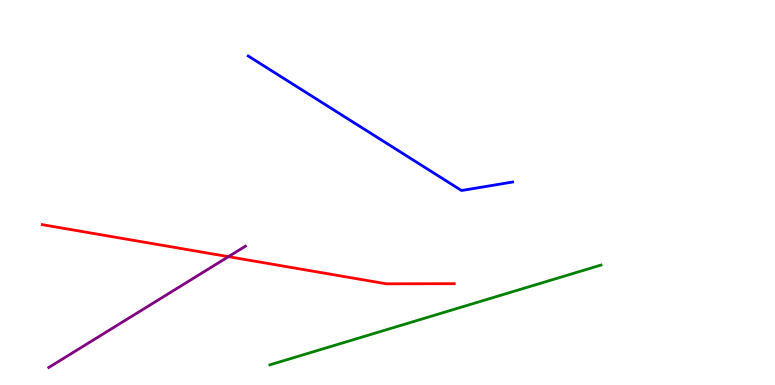[{'lines': ['blue', 'red'], 'intersections': []}, {'lines': ['green', 'red'], 'intersections': []}, {'lines': ['purple', 'red'], 'intersections': [{'x': 2.95, 'y': 3.33}]}, {'lines': ['blue', 'green'], 'intersections': []}, {'lines': ['blue', 'purple'], 'intersections': []}, {'lines': ['green', 'purple'], 'intersections': []}]